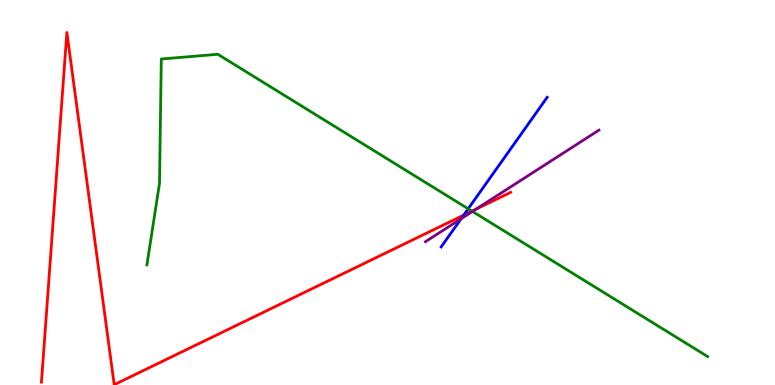[{'lines': ['blue', 'red'], 'intersections': [{'x': 5.98, 'y': 4.41}]}, {'lines': ['green', 'red'], 'intersections': [{'x': 6.09, 'y': 4.52}]}, {'lines': ['purple', 'red'], 'intersections': [{'x': 6.14, 'y': 4.57}]}, {'lines': ['blue', 'green'], 'intersections': [{'x': 6.04, 'y': 4.58}]}, {'lines': ['blue', 'purple'], 'intersections': [{'x': 5.95, 'y': 4.32}]}, {'lines': ['green', 'purple'], 'intersections': [{'x': 6.1, 'y': 4.51}]}]